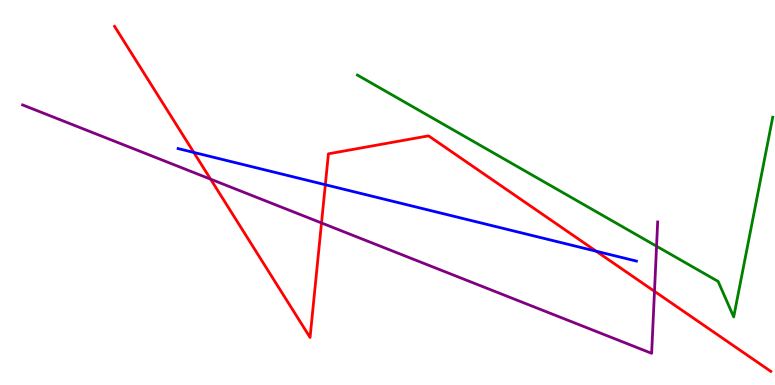[{'lines': ['blue', 'red'], 'intersections': [{'x': 2.5, 'y': 6.04}, {'x': 4.2, 'y': 5.2}, {'x': 7.69, 'y': 3.47}]}, {'lines': ['green', 'red'], 'intersections': []}, {'lines': ['purple', 'red'], 'intersections': [{'x': 2.72, 'y': 5.35}, {'x': 4.15, 'y': 4.21}, {'x': 8.44, 'y': 2.43}]}, {'lines': ['blue', 'green'], 'intersections': []}, {'lines': ['blue', 'purple'], 'intersections': []}, {'lines': ['green', 'purple'], 'intersections': [{'x': 8.47, 'y': 3.6}]}]